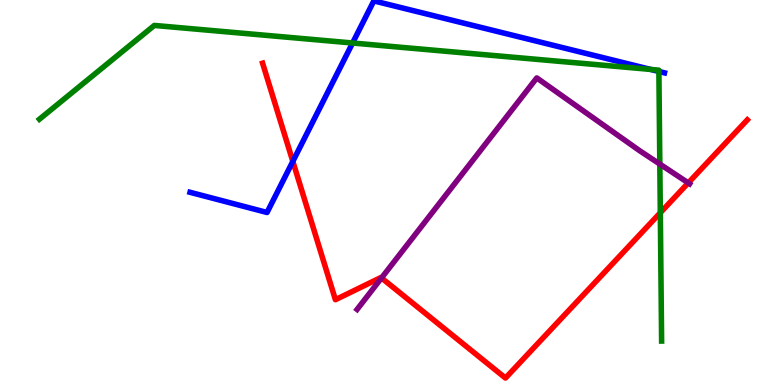[{'lines': ['blue', 'red'], 'intersections': [{'x': 3.78, 'y': 5.81}]}, {'lines': ['green', 'red'], 'intersections': [{'x': 8.52, 'y': 4.47}]}, {'lines': ['purple', 'red'], 'intersections': [{'x': 4.92, 'y': 2.78}, {'x': 8.88, 'y': 5.25}]}, {'lines': ['blue', 'green'], 'intersections': [{'x': 4.55, 'y': 8.88}, {'x': 8.4, 'y': 8.2}, {'x': 8.5, 'y': 8.14}]}, {'lines': ['blue', 'purple'], 'intersections': []}, {'lines': ['green', 'purple'], 'intersections': [{'x': 8.51, 'y': 5.74}]}]